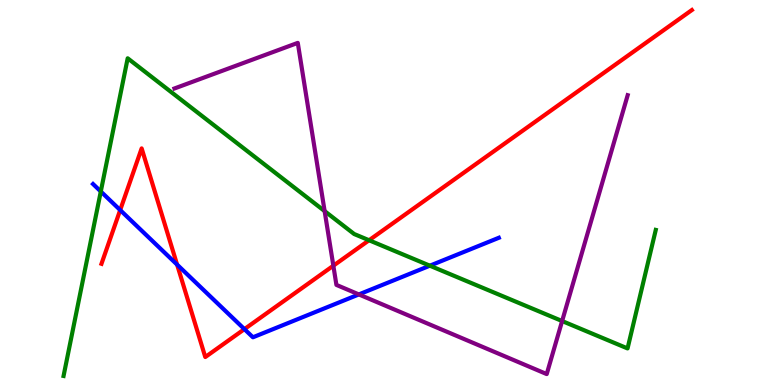[{'lines': ['blue', 'red'], 'intersections': [{'x': 1.55, 'y': 4.54}, {'x': 2.29, 'y': 3.13}, {'x': 3.15, 'y': 1.45}]}, {'lines': ['green', 'red'], 'intersections': [{'x': 4.76, 'y': 3.76}]}, {'lines': ['purple', 'red'], 'intersections': [{'x': 4.3, 'y': 3.1}]}, {'lines': ['blue', 'green'], 'intersections': [{'x': 1.3, 'y': 5.03}, {'x': 5.55, 'y': 3.1}]}, {'lines': ['blue', 'purple'], 'intersections': [{'x': 4.63, 'y': 2.35}]}, {'lines': ['green', 'purple'], 'intersections': [{'x': 4.19, 'y': 4.52}, {'x': 7.25, 'y': 1.66}]}]